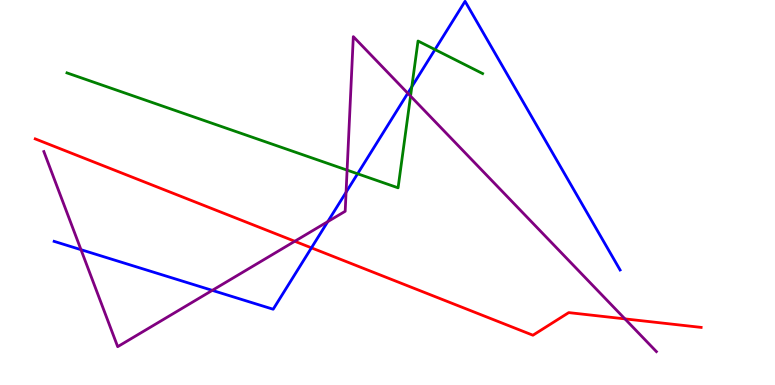[{'lines': ['blue', 'red'], 'intersections': [{'x': 4.02, 'y': 3.56}]}, {'lines': ['green', 'red'], 'intersections': []}, {'lines': ['purple', 'red'], 'intersections': [{'x': 3.8, 'y': 3.73}, {'x': 8.06, 'y': 1.72}]}, {'lines': ['blue', 'green'], 'intersections': [{'x': 4.61, 'y': 5.49}, {'x': 5.31, 'y': 7.75}, {'x': 5.61, 'y': 8.71}]}, {'lines': ['blue', 'purple'], 'intersections': [{'x': 1.04, 'y': 3.51}, {'x': 2.74, 'y': 2.46}, {'x': 4.23, 'y': 4.24}, {'x': 4.47, 'y': 5.01}, {'x': 5.26, 'y': 7.58}]}, {'lines': ['green', 'purple'], 'intersections': [{'x': 4.48, 'y': 5.58}, {'x': 5.3, 'y': 7.5}]}]